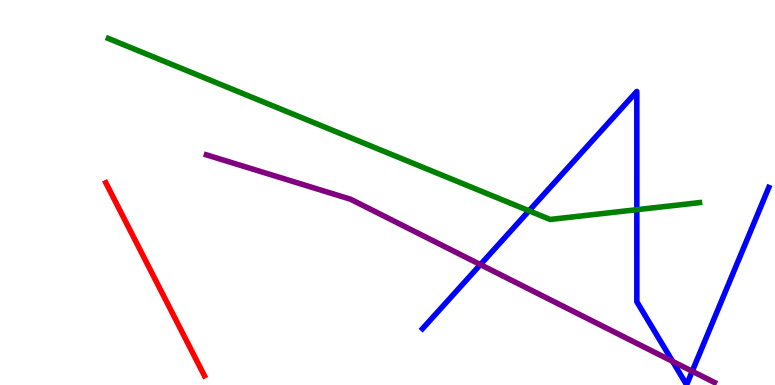[{'lines': ['blue', 'red'], 'intersections': []}, {'lines': ['green', 'red'], 'intersections': []}, {'lines': ['purple', 'red'], 'intersections': []}, {'lines': ['blue', 'green'], 'intersections': [{'x': 6.83, 'y': 4.52}, {'x': 8.22, 'y': 4.55}]}, {'lines': ['blue', 'purple'], 'intersections': [{'x': 6.2, 'y': 3.13}, {'x': 8.68, 'y': 0.613}, {'x': 8.93, 'y': 0.357}]}, {'lines': ['green', 'purple'], 'intersections': []}]